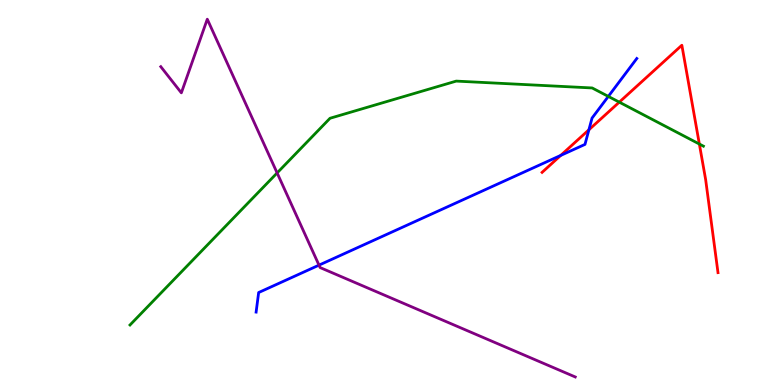[{'lines': ['blue', 'red'], 'intersections': [{'x': 7.24, 'y': 5.96}, {'x': 7.6, 'y': 6.63}]}, {'lines': ['green', 'red'], 'intersections': [{'x': 7.99, 'y': 7.35}, {'x': 9.02, 'y': 6.26}]}, {'lines': ['purple', 'red'], 'intersections': []}, {'lines': ['blue', 'green'], 'intersections': [{'x': 7.85, 'y': 7.5}]}, {'lines': ['blue', 'purple'], 'intersections': [{'x': 4.12, 'y': 3.11}]}, {'lines': ['green', 'purple'], 'intersections': [{'x': 3.58, 'y': 5.51}]}]